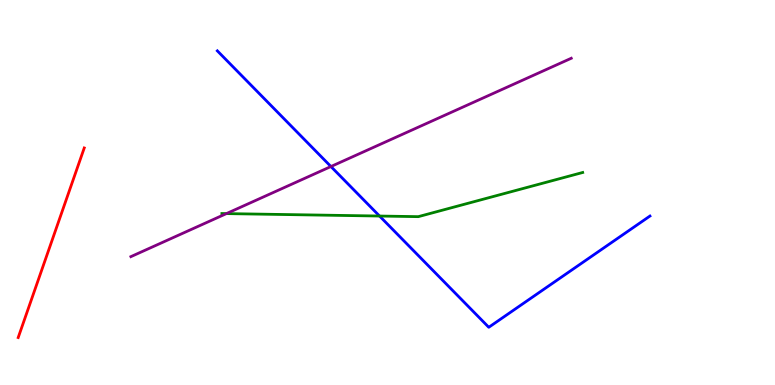[{'lines': ['blue', 'red'], 'intersections': []}, {'lines': ['green', 'red'], 'intersections': []}, {'lines': ['purple', 'red'], 'intersections': []}, {'lines': ['blue', 'green'], 'intersections': [{'x': 4.9, 'y': 4.39}]}, {'lines': ['blue', 'purple'], 'intersections': [{'x': 4.27, 'y': 5.67}]}, {'lines': ['green', 'purple'], 'intersections': [{'x': 2.92, 'y': 4.45}]}]